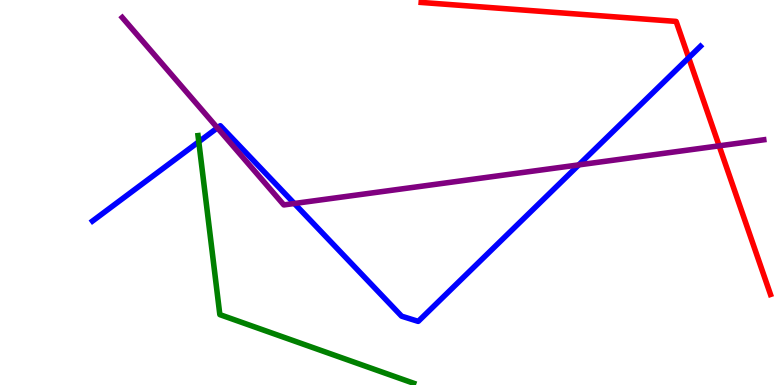[{'lines': ['blue', 'red'], 'intersections': [{'x': 8.89, 'y': 8.5}]}, {'lines': ['green', 'red'], 'intersections': []}, {'lines': ['purple', 'red'], 'intersections': [{'x': 9.28, 'y': 6.21}]}, {'lines': ['blue', 'green'], 'intersections': [{'x': 2.56, 'y': 6.32}]}, {'lines': ['blue', 'purple'], 'intersections': [{'x': 2.81, 'y': 6.68}, {'x': 3.8, 'y': 4.71}, {'x': 7.47, 'y': 5.72}]}, {'lines': ['green', 'purple'], 'intersections': []}]